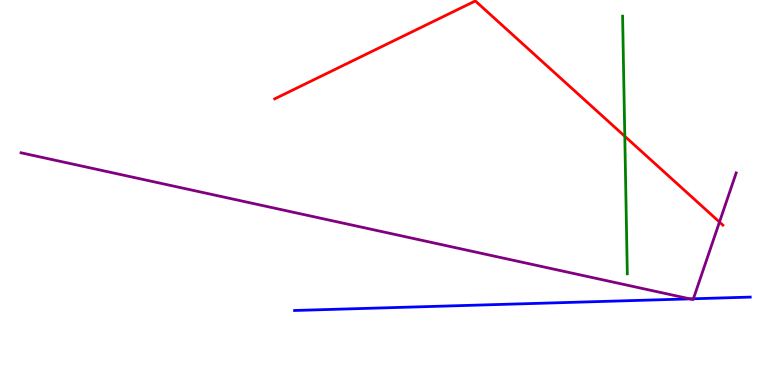[{'lines': ['blue', 'red'], 'intersections': []}, {'lines': ['green', 'red'], 'intersections': [{'x': 8.06, 'y': 6.46}]}, {'lines': ['purple', 'red'], 'intersections': [{'x': 9.28, 'y': 4.23}]}, {'lines': ['blue', 'green'], 'intersections': []}, {'lines': ['blue', 'purple'], 'intersections': [{'x': 8.9, 'y': 2.24}, {'x': 8.95, 'y': 2.24}]}, {'lines': ['green', 'purple'], 'intersections': []}]